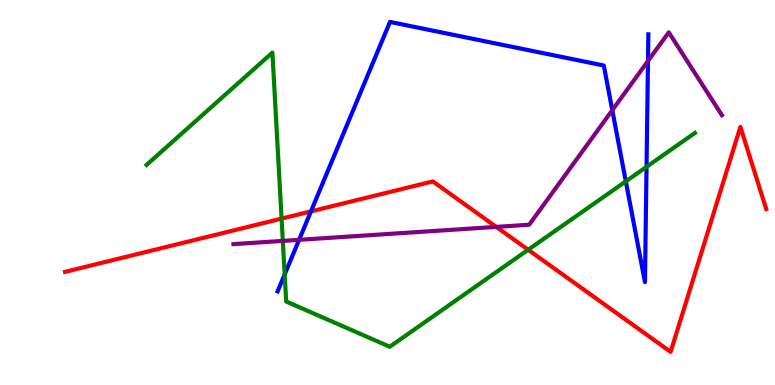[{'lines': ['blue', 'red'], 'intersections': [{'x': 4.01, 'y': 4.51}]}, {'lines': ['green', 'red'], 'intersections': [{'x': 3.63, 'y': 4.32}, {'x': 6.82, 'y': 3.51}]}, {'lines': ['purple', 'red'], 'intersections': [{'x': 6.4, 'y': 4.11}]}, {'lines': ['blue', 'green'], 'intersections': [{'x': 3.67, 'y': 2.87}, {'x': 8.07, 'y': 5.29}, {'x': 8.34, 'y': 5.67}]}, {'lines': ['blue', 'purple'], 'intersections': [{'x': 3.86, 'y': 3.77}, {'x': 7.9, 'y': 7.14}, {'x': 8.36, 'y': 8.42}]}, {'lines': ['green', 'purple'], 'intersections': [{'x': 3.65, 'y': 3.74}]}]